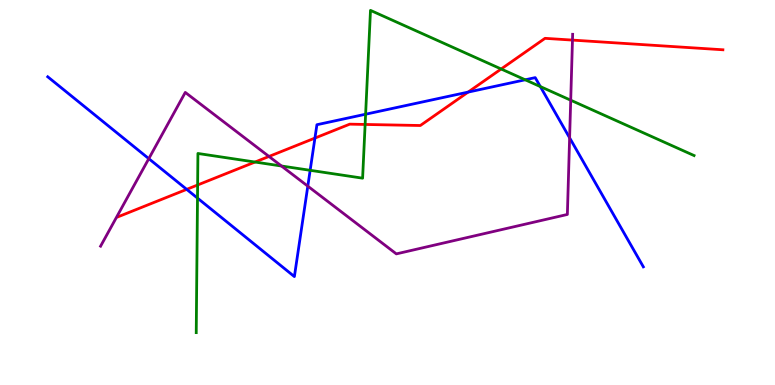[{'lines': ['blue', 'red'], 'intersections': [{'x': 2.41, 'y': 5.08}, {'x': 4.06, 'y': 6.41}, {'x': 6.04, 'y': 7.61}]}, {'lines': ['green', 'red'], 'intersections': [{'x': 2.55, 'y': 5.2}, {'x': 3.29, 'y': 5.79}, {'x': 4.71, 'y': 6.77}, {'x': 6.47, 'y': 8.21}]}, {'lines': ['purple', 'red'], 'intersections': [{'x': 3.47, 'y': 5.94}, {'x': 7.39, 'y': 8.96}]}, {'lines': ['blue', 'green'], 'intersections': [{'x': 2.55, 'y': 4.85}, {'x': 4.0, 'y': 5.58}, {'x': 4.72, 'y': 7.03}, {'x': 6.78, 'y': 7.93}, {'x': 6.97, 'y': 7.75}]}, {'lines': ['blue', 'purple'], 'intersections': [{'x': 1.92, 'y': 5.88}, {'x': 3.97, 'y': 5.16}, {'x': 7.35, 'y': 6.42}]}, {'lines': ['green', 'purple'], 'intersections': [{'x': 3.63, 'y': 5.69}, {'x': 7.36, 'y': 7.4}]}]